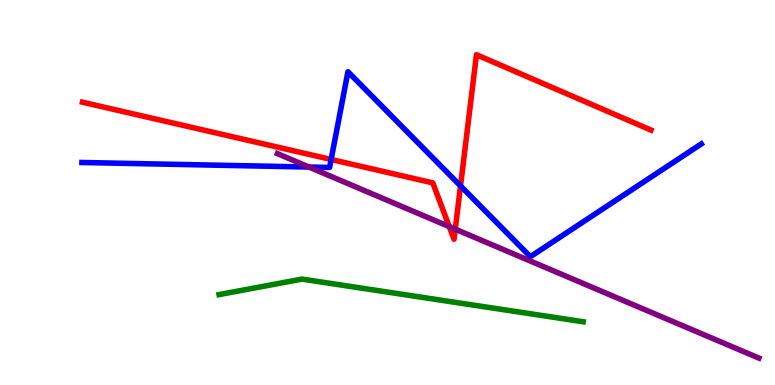[{'lines': ['blue', 'red'], 'intersections': [{'x': 4.27, 'y': 5.86}, {'x': 5.94, 'y': 5.17}]}, {'lines': ['green', 'red'], 'intersections': []}, {'lines': ['purple', 'red'], 'intersections': [{'x': 5.8, 'y': 4.11}, {'x': 5.87, 'y': 4.05}]}, {'lines': ['blue', 'green'], 'intersections': []}, {'lines': ['blue', 'purple'], 'intersections': [{'x': 3.99, 'y': 5.66}]}, {'lines': ['green', 'purple'], 'intersections': []}]